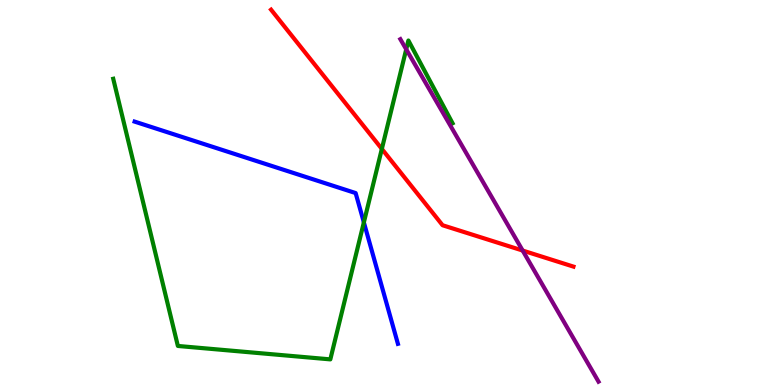[{'lines': ['blue', 'red'], 'intersections': []}, {'lines': ['green', 'red'], 'intersections': [{'x': 4.93, 'y': 6.13}]}, {'lines': ['purple', 'red'], 'intersections': [{'x': 6.74, 'y': 3.49}]}, {'lines': ['blue', 'green'], 'intersections': [{'x': 4.69, 'y': 4.22}]}, {'lines': ['blue', 'purple'], 'intersections': []}, {'lines': ['green', 'purple'], 'intersections': [{'x': 5.24, 'y': 8.72}]}]